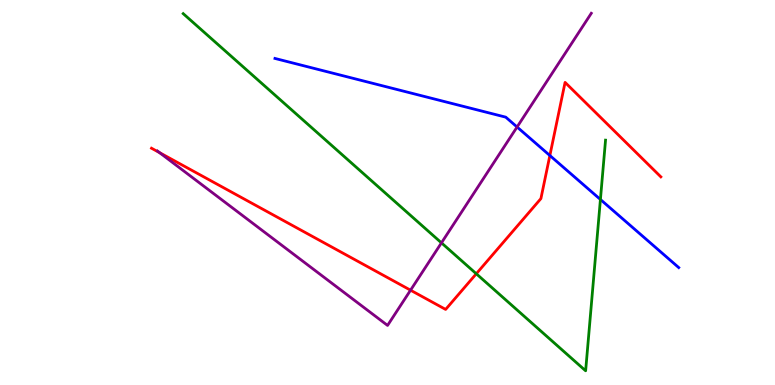[{'lines': ['blue', 'red'], 'intersections': [{'x': 7.1, 'y': 5.96}]}, {'lines': ['green', 'red'], 'intersections': [{'x': 6.15, 'y': 2.89}]}, {'lines': ['purple', 'red'], 'intersections': [{'x': 2.06, 'y': 6.04}, {'x': 5.3, 'y': 2.46}]}, {'lines': ['blue', 'green'], 'intersections': [{'x': 7.75, 'y': 4.82}]}, {'lines': ['blue', 'purple'], 'intersections': [{'x': 6.67, 'y': 6.7}]}, {'lines': ['green', 'purple'], 'intersections': [{'x': 5.7, 'y': 3.69}]}]